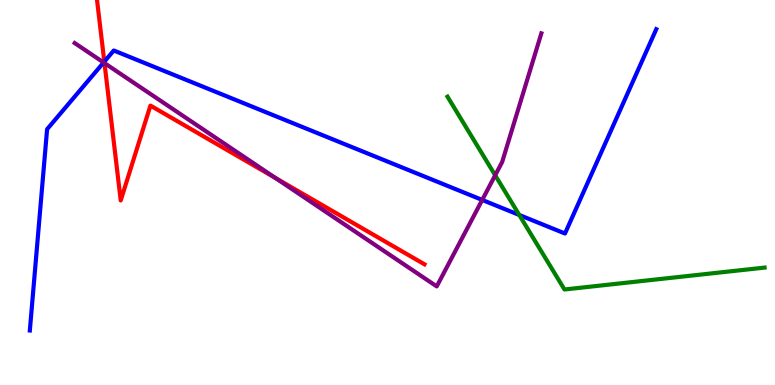[{'lines': ['blue', 'red'], 'intersections': [{'x': 1.35, 'y': 8.4}]}, {'lines': ['green', 'red'], 'intersections': []}, {'lines': ['purple', 'red'], 'intersections': [{'x': 1.35, 'y': 8.36}, {'x': 3.55, 'y': 5.38}]}, {'lines': ['blue', 'green'], 'intersections': [{'x': 6.7, 'y': 4.42}]}, {'lines': ['blue', 'purple'], 'intersections': [{'x': 1.34, 'y': 8.38}, {'x': 6.22, 'y': 4.81}]}, {'lines': ['green', 'purple'], 'intersections': [{'x': 6.39, 'y': 5.45}]}]